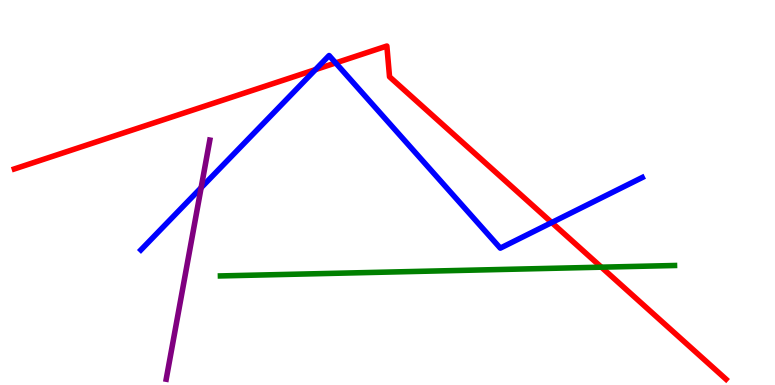[{'lines': ['blue', 'red'], 'intersections': [{'x': 4.07, 'y': 8.19}, {'x': 4.33, 'y': 8.37}, {'x': 7.12, 'y': 4.22}]}, {'lines': ['green', 'red'], 'intersections': [{'x': 7.76, 'y': 3.06}]}, {'lines': ['purple', 'red'], 'intersections': []}, {'lines': ['blue', 'green'], 'intersections': []}, {'lines': ['blue', 'purple'], 'intersections': [{'x': 2.6, 'y': 5.12}]}, {'lines': ['green', 'purple'], 'intersections': []}]